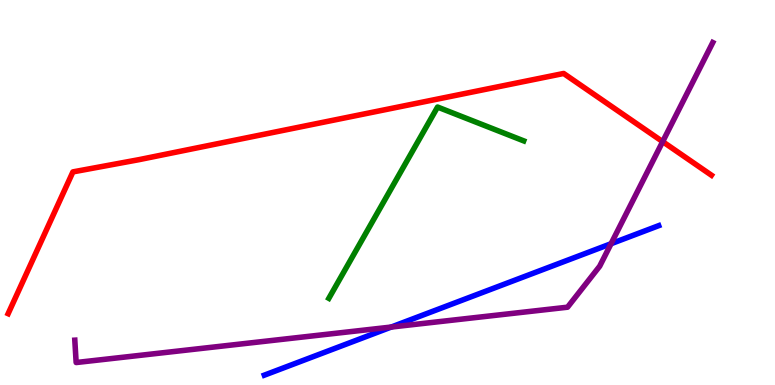[{'lines': ['blue', 'red'], 'intersections': []}, {'lines': ['green', 'red'], 'intersections': []}, {'lines': ['purple', 'red'], 'intersections': [{'x': 8.55, 'y': 6.32}]}, {'lines': ['blue', 'green'], 'intersections': []}, {'lines': ['blue', 'purple'], 'intersections': [{'x': 5.05, 'y': 1.51}, {'x': 7.88, 'y': 3.67}]}, {'lines': ['green', 'purple'], 'intersections': []}]